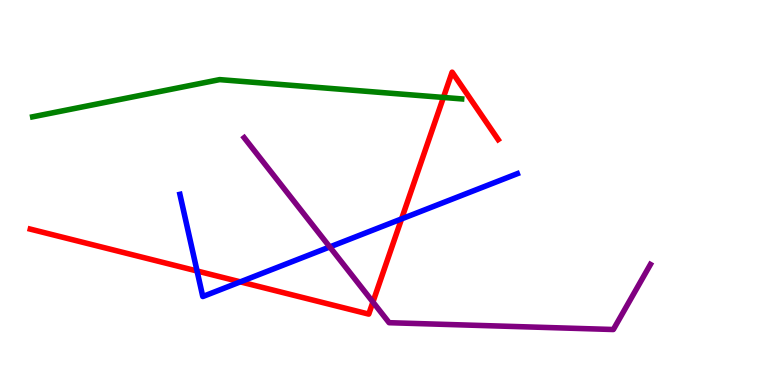[{'lines': ['blue', 'red'], 'intersections': [{'x': 2.54, 'y': 2.96}, {'x': 3.1, 'y': 2.68}, {'x': 5.18, 'y': 4.31}]}, {'lines': ['green', 'red'], 'intersections': [{'x': 5.72, 'y': 7.47}]}, {'lines': ['purple', 'red'], 'intersections': [{'x': 4.81, 'y': 2.16}]}, {'lines': ['blue', 'green'], 'intersections': []}, {'lines': ['blue', 'purple'], 'intersections': [{'x': 4.26, 'y': 3.59}]}, {'lines': ['green', 'purple'], 'intersections': []}]